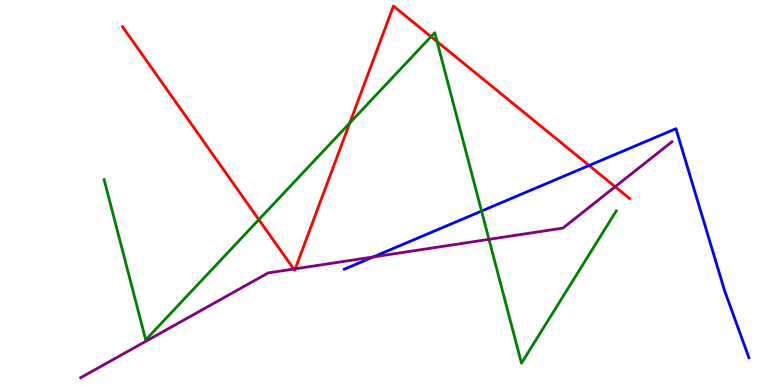[{'lines': ['blue', 'red'], 'intersections': [{'x': 7.6, 'y': 5.7}]}, {'lines': ['green', 'red'], 'intersections': [{'x': 3.34, 'y': 4.3}, {'x': 4.51, 'y': 6.8}, {'x': 5.56, 'y': 9.05}, {'x': 5.64, 'y': 8.92}]}, {'lines': ['purple', 'red'], 'intersections': [{'x': 3.79, 'y': 3.01}, {'x': 3.81, 'y': 3.02}, {'x': 7.94, 'y': 5.15}]}, {'lines': ['blue', 'green'], 'intersections': [{'x': 6.21, 'y': 4.52}]}, {'lines': ['blue', 'purple'], 'intersections': [{'x': 4.82, 'y': 3.33}]}, {'lines': ['green', 'purple'], 'intersections': [{'x': 6.31, 'y': 3.78}]}]